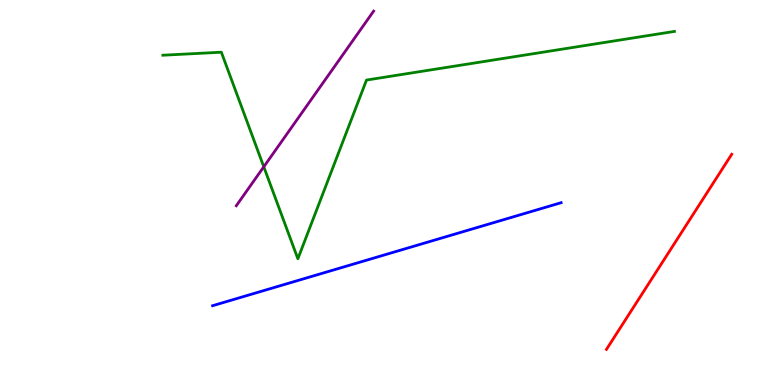[{'lines': ['blue', 'red'], 'intersections': []}, {'lines': ['green', 'red'], 'intersections': []}, {'lines': ['purple', 'red'], 'intersections': []}, {'lines': ['blue', 'green'], 'intersections': []}, {'lines': ['blue', 'purple'], 'intersections': []}, {'lines': ['green', 'purple'], 'intersections': [{'x': 3.4, 'y': 5.67}]}]